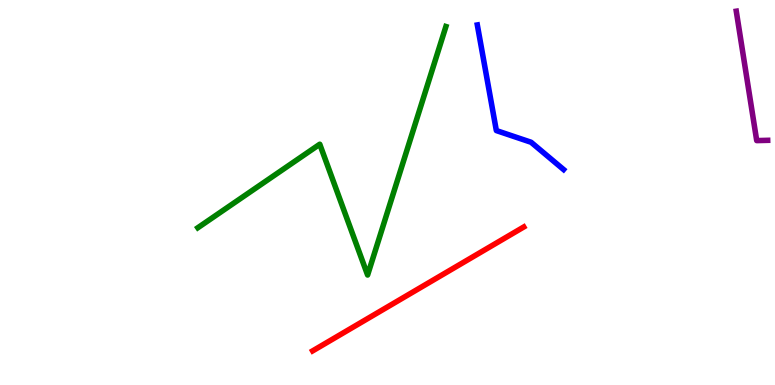[{'lines': ['blue', 'red'], 'intersections': []}, {'lines': ['green', 'red'], 'intersections': []}, {'lines': ['purple', 'red'], 'intersections': []}, {'lines': ['blue', 'green'], 'intersections': []}, {'lines': ['blue', 'purple'], 'intersections': []}, {'lines': ['green', 'purple'], 'intersections': []}]